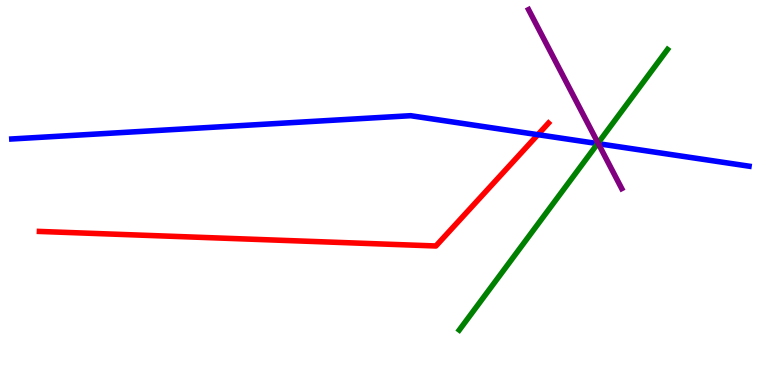[{'lines': ['blue', 'red'], 'intersections': [{'x': 6.94, 'y': 6.5}]}, {'lines': ['green', 'red'], 'intersections': []}, {'lines': ['purple', 'red'], 'intersections': []}, {'lines': ['blue', 'green'], 'intersections': [{'x': 7.71, 'y': 6.27}]}, {'lines': ['blue', 'purple'], 'intersections': [{'x': 7.72, 'y': 6.27}]}, {'lines': ['green', 'purple'], 'intersections': [{'x': 7.72, 'y': 6.28}]}]